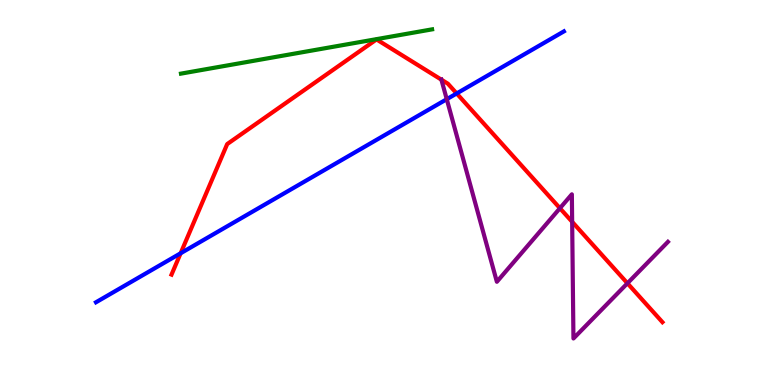[{'lines': ['blue', 'red'], 'intersections': [{'x': 2.33, 'y': 3.42}, {'x': 5.89, 'y': 7.57}]}, {'lines': ['green', 'red'], 'intersections': []}, {'lines': ['purple', 'red'], 'intersections': [{'x': 5.7, 'y': 7.93}, {'x': 7.22, 'y': 4.59}, {'x': 7.38, 'y': 4.24}, {'x': 8.1, 'y': 2.64}]}, {'lines': ['blue', 'green'], 'intersections': []}, {'lines': ['blue', 'purple'], 'intersections': [{'x': 5.76, 'y': 7.42}]}, {'lines': ['green', 'purple'], 'intersections': []}]